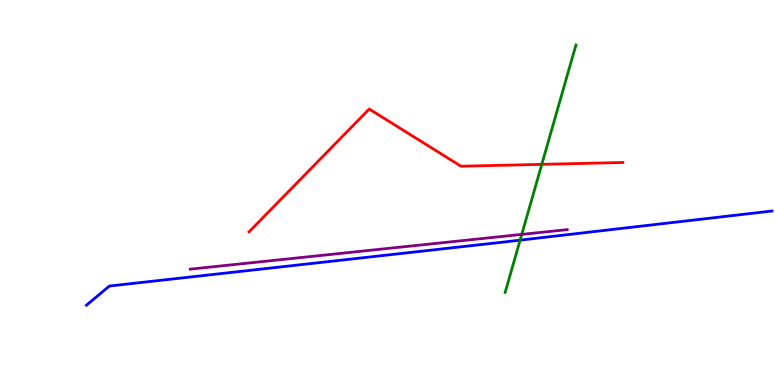[{'lines': ['blue', 'red'], 'intersections': []}, {'lines': ['green', 'red'], 'intersections': [{'x': 6.99, 'y': 5.73}]}, {'lines': ['purple', 'red'], 'intersections': []}, {'lines': ['blue', 'green'], 'intersections': [{'x': 6.71, 'y': 3.76}]}, {'lines': ['blue', 'purple'], 'intersections': []}, {'lines': ['green', 'purple'], 'intersections': [{'x': 6.73, 'y': 3.91}]}]